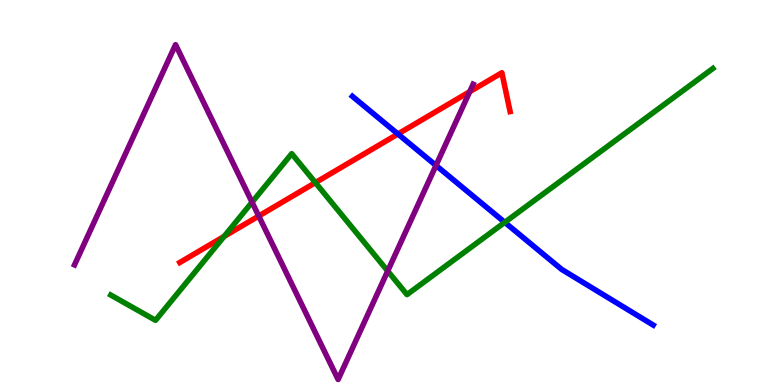[{'lines': ['blue', 'red'], 'intersections': [{'x': 5.13, 'y': 6.52}]}, {'lines': ['green', 'red'], 'intersections': [{'x': 2.89, 'y': 3.86}, {'x': 4.07, 'y': 5.26}]}, {'lines': ['purple', 'red'], 'intersections': [{'x': 3.34, 'y': 4.39}, {'x': 6.06, 'y': 7.62}]}, {'lines': ['blue', 'green'], 'intersections': [{'x': 6.51, 'y': 4.23}]}, {'lines': ['blue', 'purple'], 'intersections': [{'x': 5.63, 'y': 5.7}]}, {'lines': ['green', 'purple'], 'intersections': [{'x': 3.25, 'y': 4.75}, {'x': 5.0, 'y': 2.96}]}]